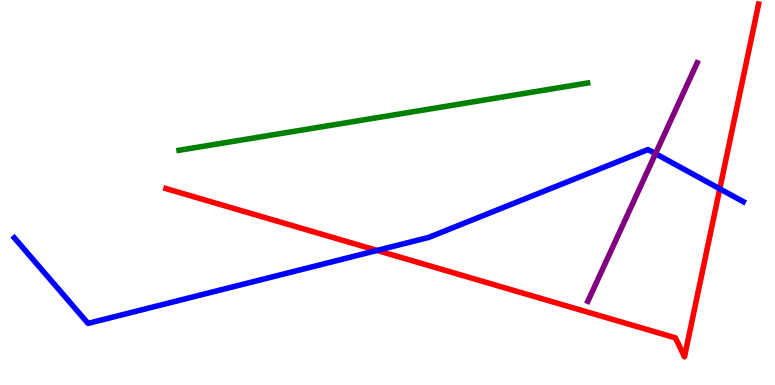[{'lines': ['blue', 'red'], 'intersections': [{'x': 4.87, 'y': 3.5}, {'x': 9.29, 'y': 5.1}]}, {'lines': ['green', 'red'], 'intersections': []}, {'lines': ['purple', 'red'], 'intersections': []}, {'lines': ['blue', 'green'], 'intersections': []}, {'lines': ['blue', 'purple'], 'intersections': [{'x': 8.46, 'y': 6.01}]}, {'lines': ['green', 'purple'], 'intersections': []}]